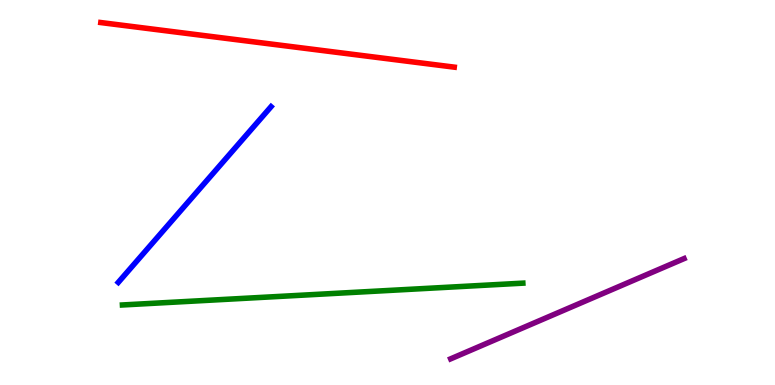[{'lines': ['blue', 'red'], 'intersections': []}, {'lines': ['green', 'red'], 'intersections': []}, {'lines': ['purple', 'red'], 'intersections': []}, {'lines': ['blue', 'green'], 'intersections': []}, {'lines': ['blue', 'purple'], 'intersections': []}, {'lines': ['green', 'purple'], 'intersections': []}]